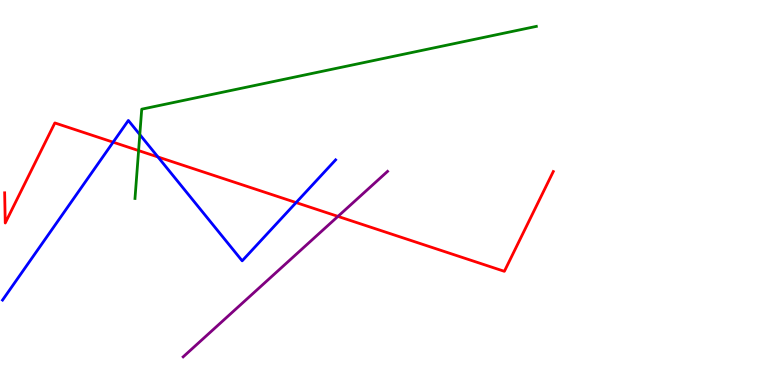[{'lines': ['blue', 'red'], 'intersections': [{'x': 1.46, 'y': 6.31}, {'x': 2.04, 'y': 5.92}, {'x': 3.82, 'y': 4.74}]}, {'lines': ['green', 'red'], 'intersections': [{'x': 1.79, 'y': 6.09}]}, {'lines': ['purple', 'red'], 'intersections': [{'x': 4.36, 'y': 4.38}]}, {'lines': ['blue', 'green'], 'intersections': [{'x': 1.8, 'y': 6.5}]}, {'lines': ['blue', 'purple'], 'intersections': []}, {'lines': ['green', 'purple'], 'intersections': []}]